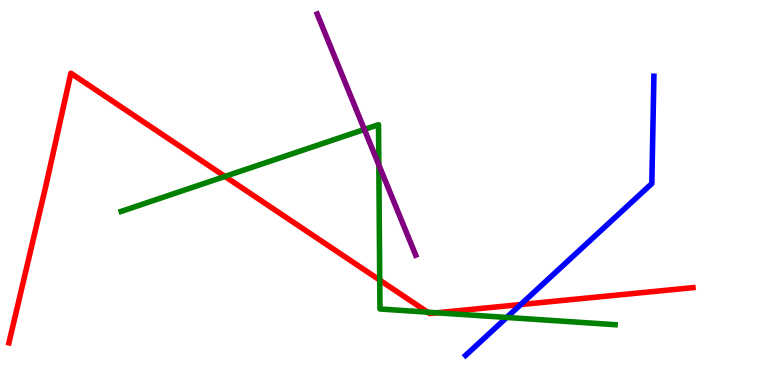[{'lines': ['blue', 'red'], 'intersections': [{'x': 6.72, 'y': 2.09}]}, {'lines': ['green', 'red'], 'intersections': [{'x': 2.9, 'y': 5.42}, {'x': 4.9, 'y': 2.72}, {'x': 5.52, 'y': 1.89}, {'x': 5.64, 'y': 1.88}]}, {'lines': ['purple', 'red'], 'intersections': []}, {'lines': ['blue', 'green'], 'intersections': [{'x': 6.54, 'y': 1.75}]}, {'lines': ['blue', 'purple'], 'intersections': []}, {'lines': ['green', 'purple'], 'intersections': [{'x': 4.7, 'y': 6.64}, {'x': 4.89, 'y': 5.72}]}]